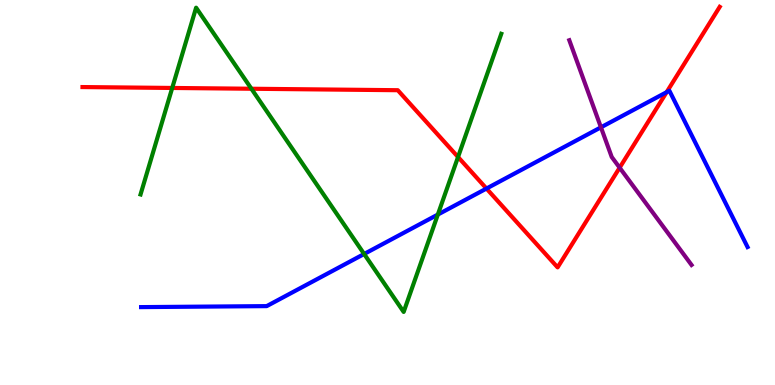[{'lines': ['blue', 'red'], 'intersections': [{'x': 6.28, 'y': 5.1}, {'x': 8.6, 'y': 7.61}]}, {'lines': ['green', 'red'], 'intersections': [{'x': 2.22, 'y': 7.72}, {'x': 3.24, 'y': 7.69}, {'x': 5.91, 'y': 5.92}]}, {'lines': ['purple', 'red'], 'intersections': [{'x': 8.0, 'y': 5.64}]}, {'lines': ['blue', 'green'], 'intersections': [{'x': 4.7, 'y': 3.4}, {'x': 5.65, 'y': 4.43}]}, {'lines': ['blue', 'purple'], 'intersections': [{'x': 7.75, 'y': 6.69}]}, {'lines': ['green', 'purple'], 'intersections': []}]